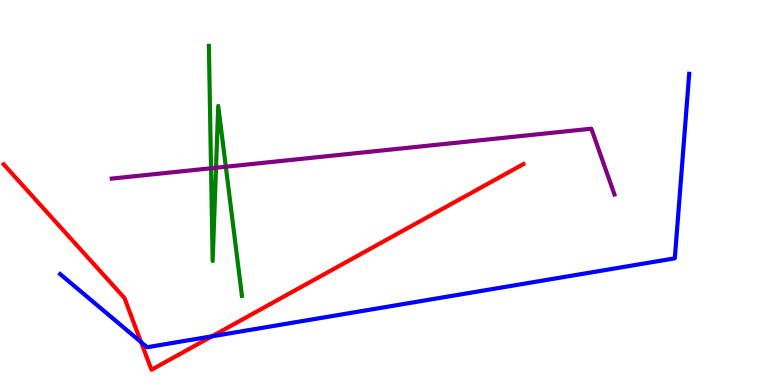[{'lines': ['blue', 'red'], 'intersections': [{'x': 1.82, 'y': 1.11}, {'x': 2.73, 'y': 1.26}]}, {'lines': ['green', 'red'], 'intersections': []}, {'lines': ['purple', 'red'], 'intersections': []}, {'lines': ['blue', 'green'], 'intersections': []}, {'lines': ['blue', 'purple'], 'intersections': []}, {'lines': ['green', 'purple'], 'intersections': [{'x': 2.72, 'y': 5.63}, {'x': 2.79, 'y': 5.64}, {'x': 2.91, 'y': 5.67}]}]